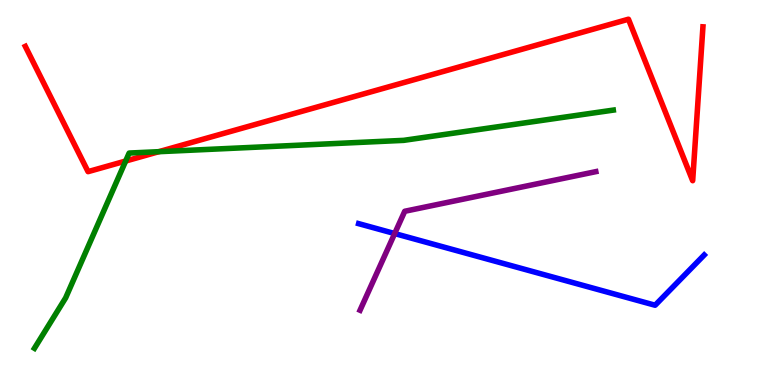[{'lines': ['blue', 'red'], 'intersections': []}, {'lines': ['green', 'red'], 'intersections': [{'x': 1.62, 'y': 5.82}, {'x': 2.05, 'y': 6.06}]}, {'lines': ['purple', 'red'], 'intersections': []}, {'lines': ['blue', 'green'], 'intersections': []}, {'lines': ['blue', 'purple'], 'intersections': [{'x': 5.09, 'y': 3.93}]}, {'lines': ['green', 'purple'], 'intersections': []}]